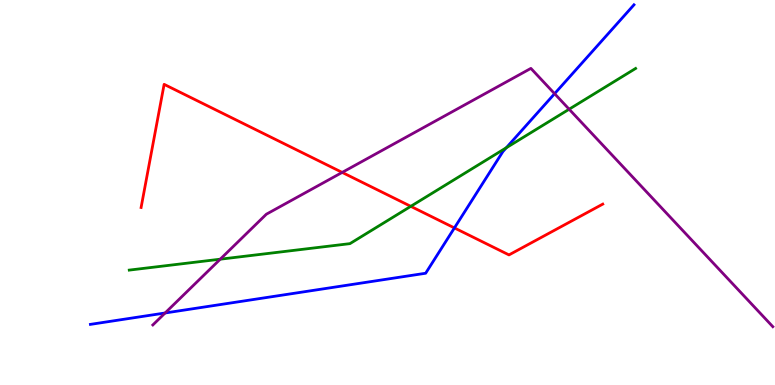[{'lines': ['blue', 'red'], 'intersections': [{'x': 5.86, 'y': 4.08}]}, {'lines': ['green', 'red'], 'intersections': [{'x': 5.3, 'y': 4.64}]}, {'lines': ['purple', 'red'], 'intersections': [{'x': 4.42, 'y': 5.52}]}, {'lines': ['blue', 'green'], 'intersections': [{'x': 6.53, 'y': 6.16}]}, {'lines': ['blue', 'purple'], 'intersections': [{'x': 2.13, 'y': 1.87}, {'x': 7.16, 'y': 7.57}]}, {'lines': ['green', 'purple'], 'intersections': [{'x': 2.84, 'y': 3.27}, {'x': 7.34, 'y': 7.16}]}]